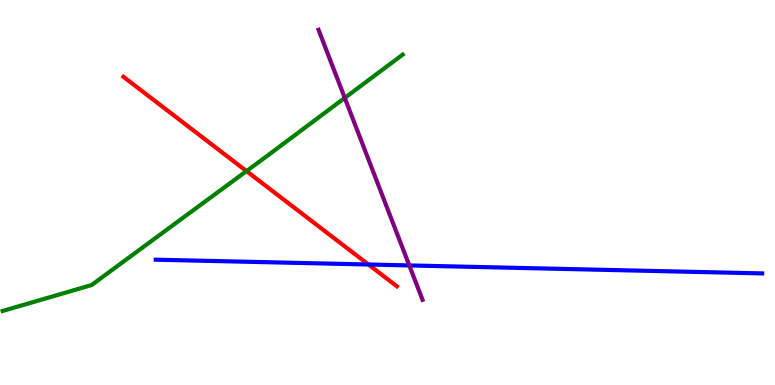[{'lines': ['blue', 'red'], 'intersections': [{'x': 4.75, 'y': 3.13}]}, {'lines': ['green', 'red'], 'intersections': [{'x': 3.18, 'y': 5.56}]}, {'lines': ['purple', 'red'], 'intersections': []}, {'lines': ['blue', 'green'], 'intersections': []}, {'lines': ['blue', 'purple'], 'intersections': [{'x': 5.28, 'y': 3.11}]}, {'lines': ['green', 'purple'], 'intersections': [{'x': 4.45, 'y': 7.46}]}]